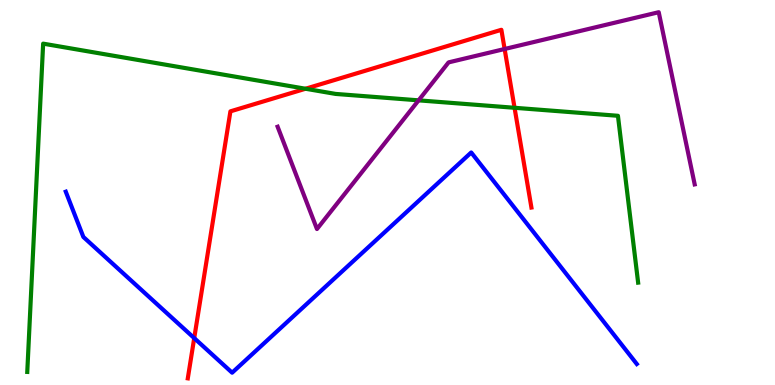[{'lines': ['blue', 'red'], 'intersections': [{'x': 2.51, 'y': 1.22}]}, {'lines': ['green', 'red'], 'intersections': [{'x': 3.94, 'y': 7.69}, {'x': 6.64, 'y': 7.2}]}, {'lines': ['purple', 'red'], 'intersections': [{'x': 6.51, 'y': 8.73}]}, {'lines': ['blue', 'green'], 'intersections': []}, {'lines': ['blue', 'purple'], 'intersections': []}, {'lines': ['green', 'purple'], 'intersections': [{'x': 5.4, 'y': 7.39}]}]